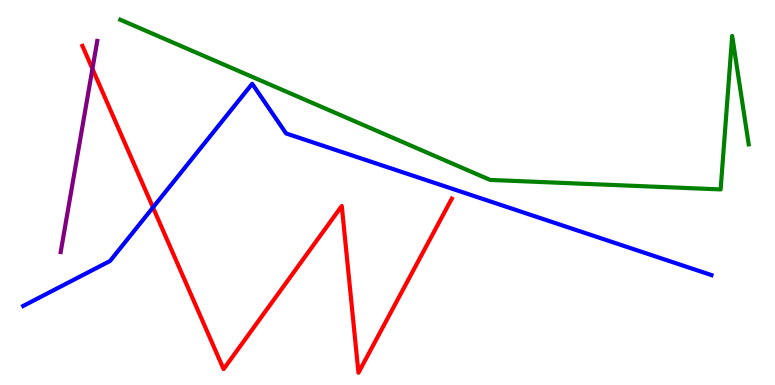[{'lines': ['blue', 'red'], 'intersections': [{'x': 1.97, 'y': 4.61}]}, {'lines': ['green', 'red'], 'intersections': []}, {'lines': ['purple', 'red'], 'intersections': [{'x': 1.19, 'y': 8.21}]}, {'lines': ['blue', 'green'], 'intersections': []}, {'lines': ['blue', 'purple'], 'intersections': []}, {'lines': ['green', 'purple'], 'intersections': []}]